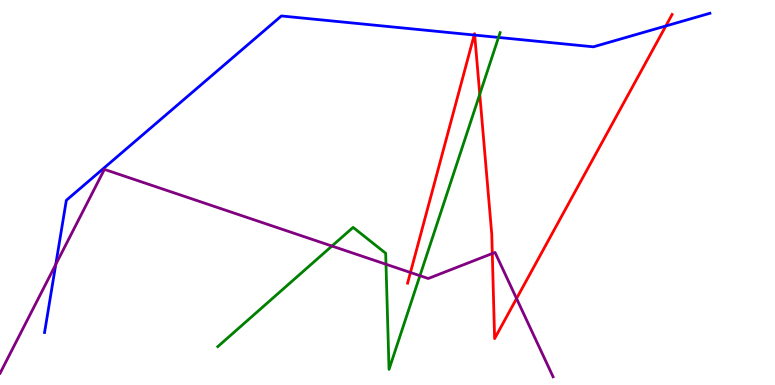[{'lines': ['blue', 'red'], 'intersections': [{'x': 6.12, 'y': 9.09}, {'x': 6.13, 'y': 9.09}, {'x': 8.59, 'y': 9.33}]}, {'lines': ['green', 'red'], 'intersections': [{'x': 6.19, 'y': 7.55}]}, {'lines': ['purple', 'red'], 'intersections': [{'x': 5.3, 'y': 2.92}, {'x': 6.35, 'y': 3.42}, {'x': 6.67, 'y': 2.25}]}, {'lines': ['blue', 'green'], 'intersections': [{'x': 6.43, 'y': 9.03}]}, {'lines': ['blue', 'purple'], 'intersections': [{'x': 0.72, 'y': 3.13}]}, {'lines': ['green', 'purple'], 'intersections': [{'x': 4.28, 'y': 3.61}, {'x': 4.98, 'y': 3.14}, {'x': 5.42, 'y': 2.84}]}]